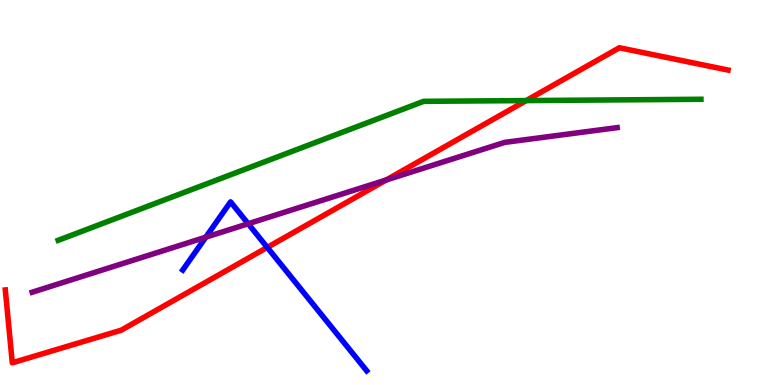[{'lines': ['blue', 'red'], 'intersections': [{'x': 3.45, 'y': 3.57}]}, {'lines': ['green', 'red'], 'intersections': [{'x': 6.79, 'y': 7.39}]}, {'lines': ['purple', 'red'], 'intersections': [{'x': 4.98, 'y': 5.32}]}, {'lines': ['blue', 'green'], 'intersections': []}, {'lines': ['blue', 'purple'], 'intersections': [{'x': 2.66, 'y': 3.84}, {'x': 3.2, 'y': 4.19}]}, {'lines': ['green', 'purple'], 'intersections': []}]